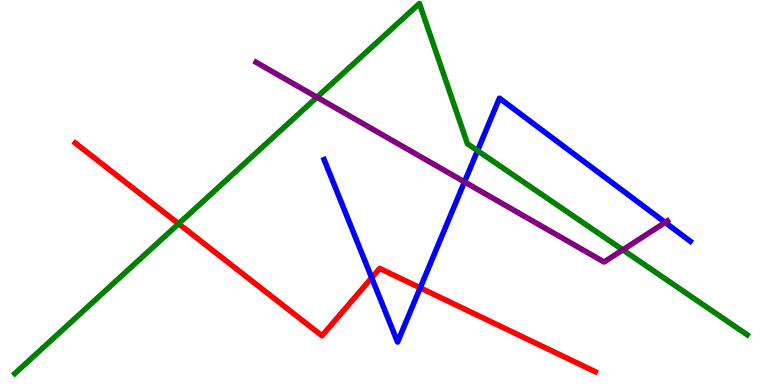[{'lines': ['blue', 'red'], 'intersections': [{'x': 4.8, 'y': 2.78}, {'x': 5.42, 'y': 2.52}]}, {'lines': ['green', 'red'], 'intersections': [{'x': 2.3, 'y': 4.19}]}, {'lines': ['purple', 'red'], 'intersections': []}, {'lines': ['blue', 'green'], 'intersections': [{'x': 6.16, 'y': 6.09}]}, {'lines': ['blue', 'purple'], 'intersections': [{'x': 5.99, 'y': 5.28}, {'x': 8.58, 'y': 4.22}]}, {'lines': ['green', 'purple'], 'intersections': [{'x': 4.09, 'y': 7.47}, {'x': 8.04, 'y': 3.51}]}]